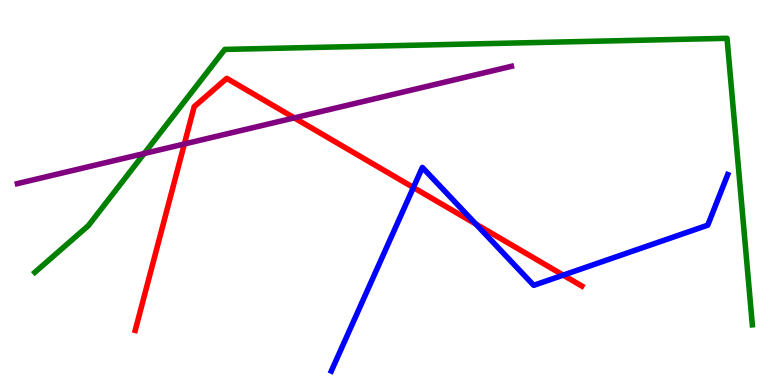[{'lines': ['blue', 'red'], 'intersections': [{'x': 5.33, 'y': 5.13}, {'x': 6.14, 'y': 4.18}, {'x': 7.27, 'y': 2.85}]}, {'lines': ['green', 'red'], 'intersections': []}, {'lines': ['purple', 'red'], 'intersections': [{'x': 2.38, 'y': 6.26}, {'x': 3.8, 'y': 6.94}]}, {'lines': ['blue', 'green'], 'intersections': []}, {'lines': ['blue', 'purple'], 'intersections': []}, {'lines': ['green', 'purple'], 'intersections': [{'x': 1.86, 'y': 6.01}]}]